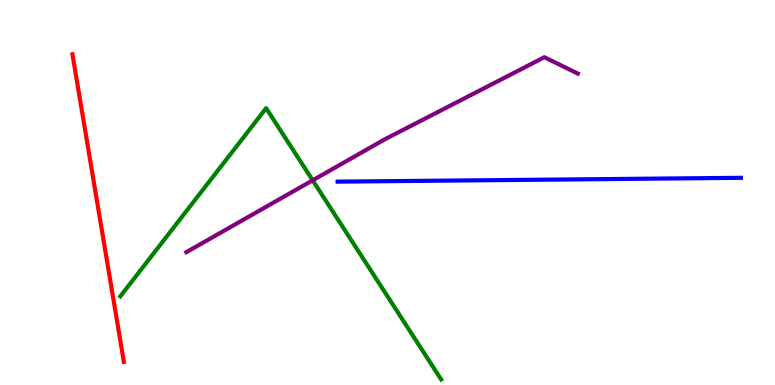[{'lines': ['blue', 'red'], 'intersections': []}, {'lines': ['green', 'red'], 'intersections': []}, {'lines': ['purple', 'red'], 'intersections': []}, {'lines': ['blue', 'green'], 'intersections': []}, {'lines': ['blue', 'purple'], 'intersections': []}, {'lines': ['green', 'purple'], 'intersections': [{'x': 4.03, 'y': 5.32}]}]